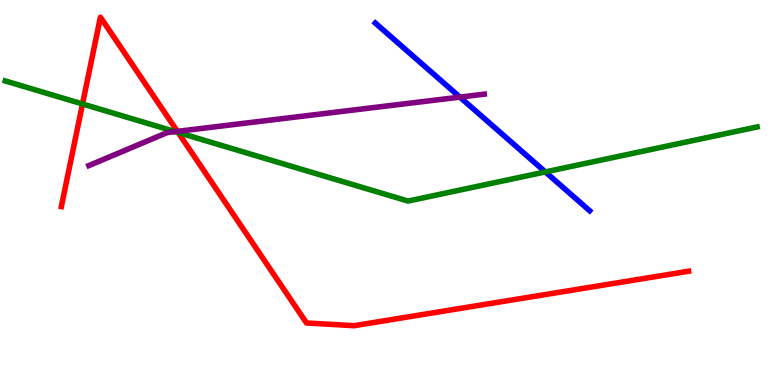[{'lines': ['blue', 'red'], 'intersections': []}, {'lines': ['green', 'red'], 'intersections': [{'x': 1.06, 'y': 7.3}, {'x': 2.3, 'y': 6.56}]}, {'lines': ['purple', 'red'], 'intersections': [{'x': 2.29, 'y': 6.59}]}, {'lines': ['blue', 'green'], 'intersections': [{'x': 7.04, 'y': 5.53}]}, {'lines': ['blue', 'purple'], 'intersections': [{'x': 5.93, 'y': 7.48}]}, {'lines': ['green', 'purple'], 'intersections': [{'x': 2.26, 'y': 6.58}]}]